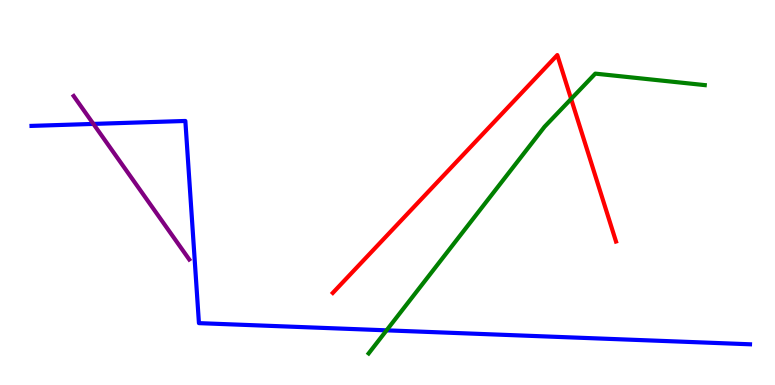[{'lines': ['blue', 'red'], 'intersections': []}, {'lines': ['green', 'red'], 'intersections': [{'x': 7.37, 'y': 7.43}]}, {'lines': ['purple', 'red'], 'intersections': []}, {'lines': ['blue', 'green'], 'intersections': [{'x': 4.99, 'y': 1.42}]}, {'lines': ['blue', 'purple'], 'intersections': [{'x': 1.21, 'y': 6.78}]}, {'lines': ['green', 'purple'], 'intersections': []}]